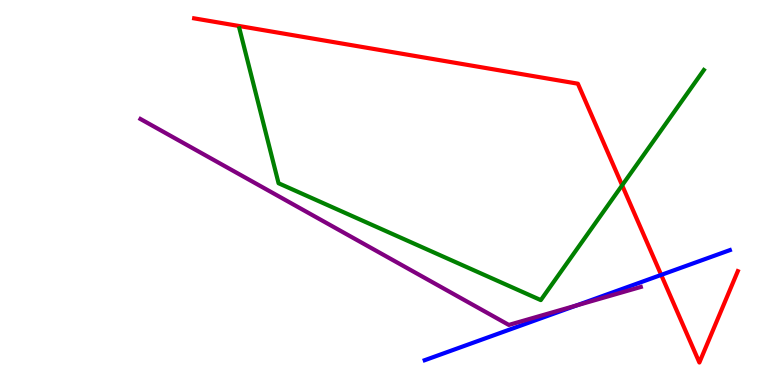[{'lines': ['blue', 'red'], 'intersections': [{'x': 8.53, 'y': 2.86}]}, {'lines': ['green', 'red'], 'intersections': [{'x': 8.03, 'y': 5.19}]}, {'lines': ['purple', 'red'], 'intersections': []}, {'lines': ['blue', 'green'], 'intersections': []}, {'lines': ['blue', 'purple'], 'intersections': [{'x': 7.44, 'y': 2.07}]}, {'lines': ['green', 'purple'], 'intersections': []}]